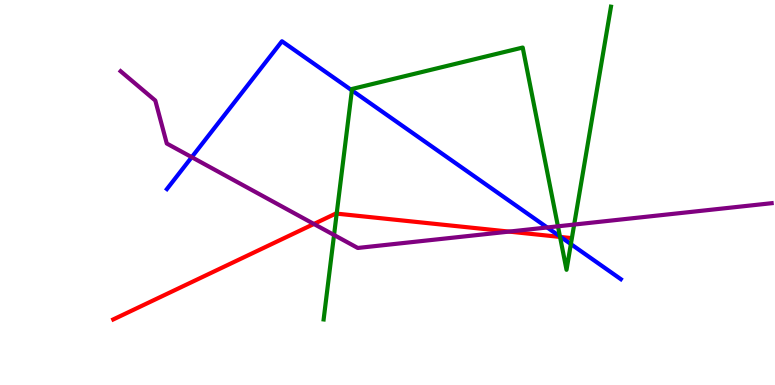[{'lines': ['blue', 'red'], 'intersections': [{'x': 7.24, 'y': 3.84}]}, {'lines': ['green', 'red'], 'intersections': [{'x': 4.34, 'y': 4.45}, {'x': 7.23, 'y': 3.85}]}, {'lines': ['purple', 'red'], 'intersections': [{'x': 4.05, 'y': 4.18}, {'x': 6.57, 'y': 3.98}]}, {'lines': ['blue', 'green'], 'intersections': [{'x': 4.54, 'y': 7.65}, {'x': 7.23, 'y': 3.86}, {'x': 7.37, 'y': 3.66}]}, {'lines': ['blue', 'purple'], 'intersections': [{'x': 2.47, 'y': 5.92}, {'x': 7.06, 'y': 4.09}]}, {'lines': ['green', 'purple'], 'intersections': [{'x': 4.31, 'y': 3.9}, {'x': 7.2, 'y': 4.12}, {'x': 7.41, 'y': 4.17}]}]